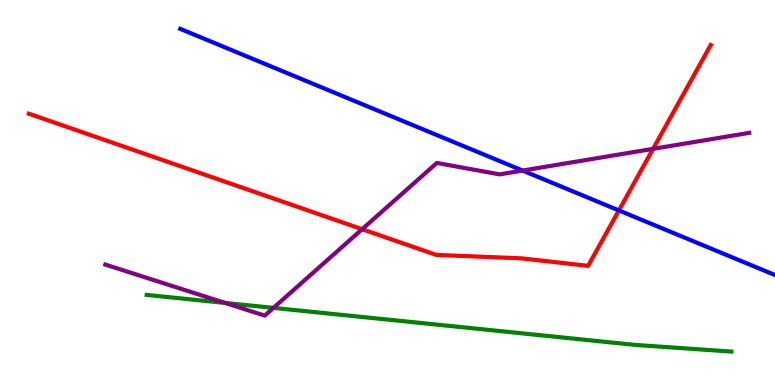[{'lines': ['blue', 'red'], 'intersections': [{'x': 7.99, 'y': 4.53}]}, {'lines': ['green', 'red'], 'intersections': []}, {'lines': ['purple', 'red'], 'intersections': [{'x': 4.67, 'y': 4.05}, {'x': 8.43, 'y': 6.13}]}, {'lines': ['blue', 'green'], 'intersections': []}, {'lines': ['blue', 'purple'], 'intersections': [{'x': 6.74, 'y': 5.57}]}, {'lines': ['green', 'purple'], 'intersections': [{'x': 2.9, 'y': 2.13}, {'x': 3.53, 'y': 2.0}]}]